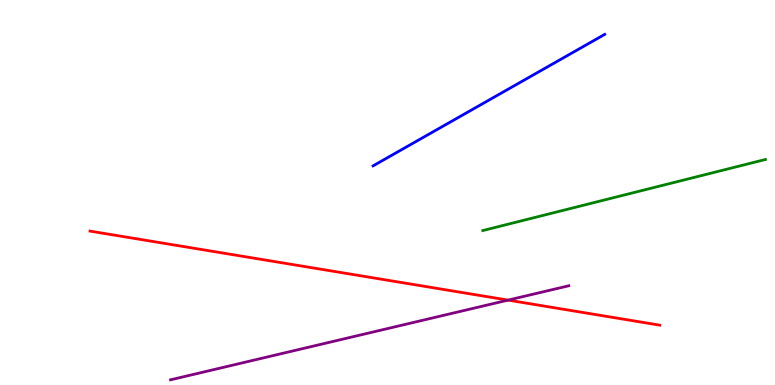[{'lines': ['blue', 'red'], 'intersections': []}, {'lines': ['green', 'red'], 'intersections': []}, {'lines': ['purple', 'red'], 'intersections': [{'x': 6.56, 'y': 2.2}]}, {'lines': ['blue', 'green'], 'intersections': []}, {'lines': ['blue', 'purple'], 'intersections': []}, {'lines': ['green', 'purple'], 'intersections': []}]